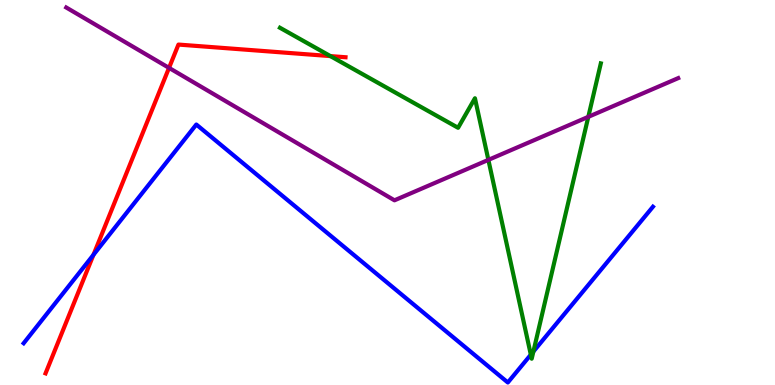[{'lines': ['blue', 'red'], 'intersections': [{'x': 1.21, 'y': 3.38}]}, {'lines': ['green', 'red'], 'intersections': [{'x': 4.26, 'y': 8.54}]}, {'lines': ['purple', 'red'], 'intersections': [{'x': 2.18, 'y': 8.24}]}, {'lines': ['blue', 'green'], 'intersections': [{'x': 6.85, 'y': 0.788}, {'x': 6.88, 'y': 0.869}]}, {'lines': ['blue', 'purple'], 'intersections': []}, {'lines': ['green', 'purple'], 'intersections': [{'x': 6.3, 'y': 5.85}, {'x': 7.59, 'y': 6.97}]}]